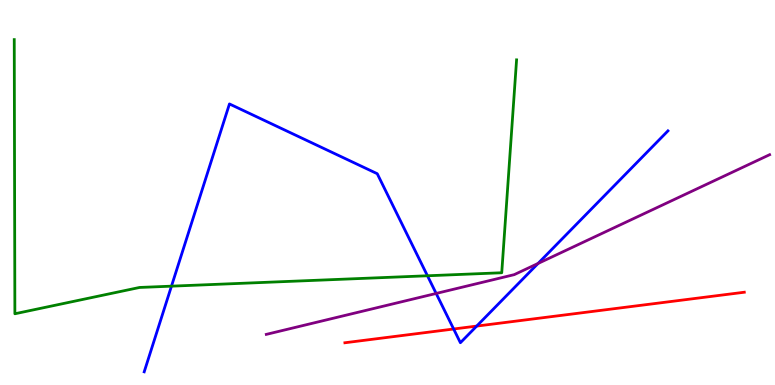[{'lines': ['blue', 'red'], 'intersections': [{'x': 5.85, 'y': 1.45}, {'x': 6.15, 'y': 1.53}]}, {'lines': ['green', 'red'], 'intersections': []}, {'lines': ['purple', 'red'], 'intersections': []}, {'lines': ['blue', 'green'], 'intersections': [{'x': 2.21, 'y': 2.57}, {'x': 5.52, 'y': 2.84}]}, {'lines': ['blue', 'purple'], 'intersections': [{'x': 5.63, 'y': 2.38}, {'x': 6.94, 'y': 3.16}]}, {'lines': ['green', 'purple'], 'intersections': []}]